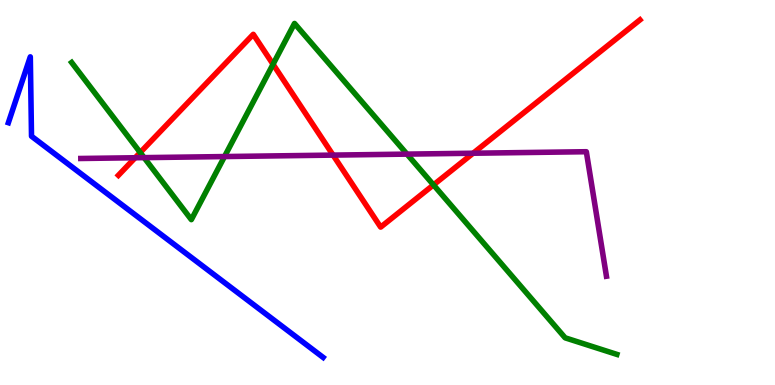[{'lines': ['blue', 'red'], 'intersections': []}, {'lines': ['green', 'red'], 'intersections': [{'x': 1.81, 'y': 6.04}, {'x': 3.52, 'y': 8.33}, {'x': 5.59, 'y': 5.2}]}, {'lines': ['purple', 'red'], 'intersections': [{'x': 1.74, 'y': 5.9}, {'x': 4.3, 'y': 5.97}, {'x': 6.1, 'y': 6.02}]}, {'lines': ['blue', 'green'], 'intersections': []}, {'lines': ['blue', 'purple'], 'intersections': []}, {'lines': ['green', 'purple'], 'intersections': [{'x': 1.86, 'y': 5.91}, {'x': 2.9, 'y': 5.93}, {'x': 5.25, 'y': 6.0}]}]